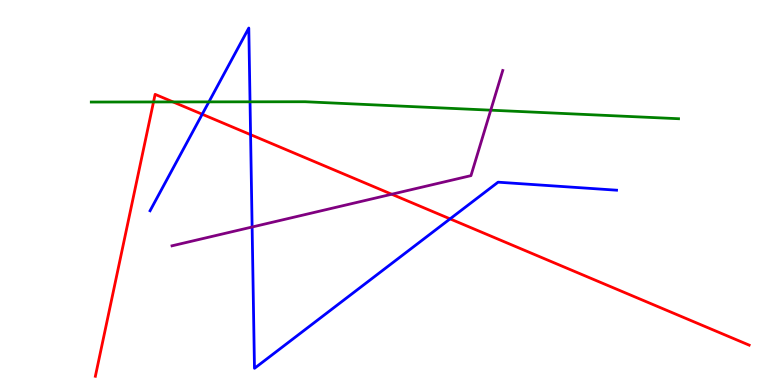[{'lines': ['blue', 'red'], 'intersections': [{'x': 2.61, 'y': 7.03}, {'x': 3.23, 'y': 6.5}, {'x': 5.81, 'y': 4.32}]}, {'lines': ['green', 'red'], 'intersections': [{'x': 1.98, 'y': 7.35}, {'x': 2.23, 'y': 7.35}]}, {'lines': ['purple', 'red'], 'intersections': [{'x': 5.05, 'y': 4.95}]}, {'lines': ['blue', 'green'], 'intersections': [{'x': 2.7, 'y': 7.35}, {'x': 3.23, 'y': 7.36}]}, {'lines': ['blue', 'purple'], 'intersections': [{'x': 3.25, 'y': 4.1}]}, {'lines': ['green', 'purple'], 'intersections': [{'x': 6.33, 'y': 7.14}]}]